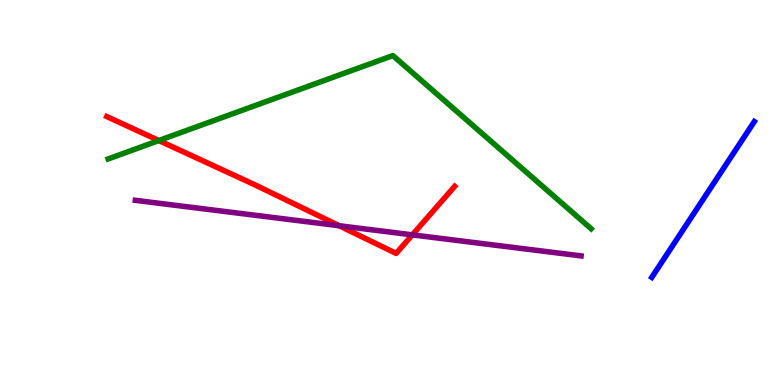[{'lines': ['blue', 'red'], 'intersections': []}, {'lines': ['green', 'red'], 'intersections': [{'x': 2.05, 'y': 6.35}]}, {'lines': ['purple', 'red'], 'intersections': [{'x': 4.38, 'y': 4.14}, {'x': 5.32, 'y': 3.9}]}, {'lines': ['blue', 'green'], 'intersections': []}, {'lines': ['blue', 'purple'], 'intersections': []}, {'lines': ['green', 'purple'], 'intersections': []}]